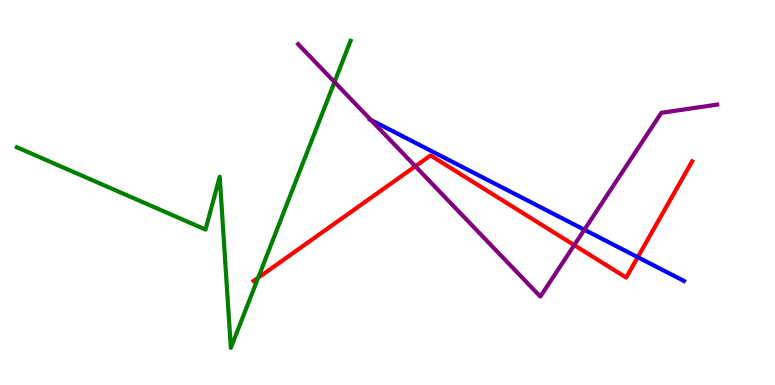[{'lines': ['blue', 'red'], 'intersections': [{'x': 8.23, 'y': 3.32}]}, {'lines': ['green', 'red'], 'intersections': [{'x': 3.33, 'y': 2.78}]}, {'lines': ['purple', 'red'], 'intersections': [{'x': 5.36, 'y': 5.68}, {'x': 7.41, 'y': 3.63}]}, {'lines': ['blue', 'green'], 'intersections': []}, {'lines': ['blue', 'purple'], 'intersections': [{'x': 4.79, 'y': 6.89}, {'x': 7.54, 'y': 4.03}]}, {'lines': ['green', 'purple'], 'intersections': [{'x': 4.32, 'y': 7.87}]}]